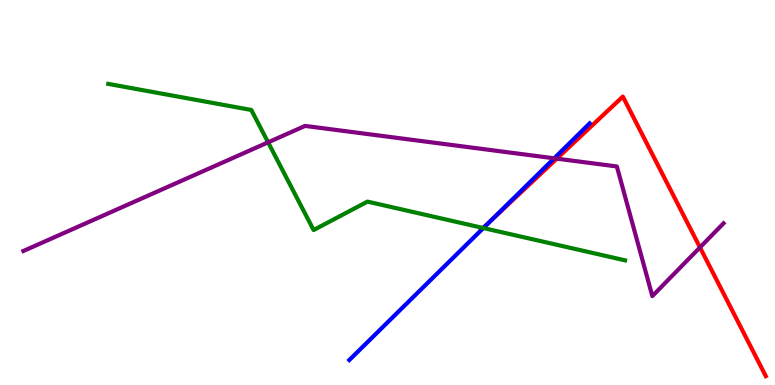[{'lines': ['blue', 'red'], 'intersections': [{'x': 6.32, 'y': 4.25}]}, {'lines': ['green', 'red'], 'intersections': [{'x': 6.23, 'y': 4.08}]}, {'lines': ['purple', 'red'], 'intersections': [{'x': 7.18, 'y': 5.88}, {'x': 9.03, 'y': 3.57}]}, {'lines': ['blue', 'green'], 'intersections': [{'x': 6.24, 'y': 4.08}]}, {'lines': ['blue', 'purple'], 'intersections': [{'x': 7.15, 'y': 5.89}]}, {'lines': ['green', 'purple'], 'intersections': [{'x': 3.46, 'y': 6.3}]}]